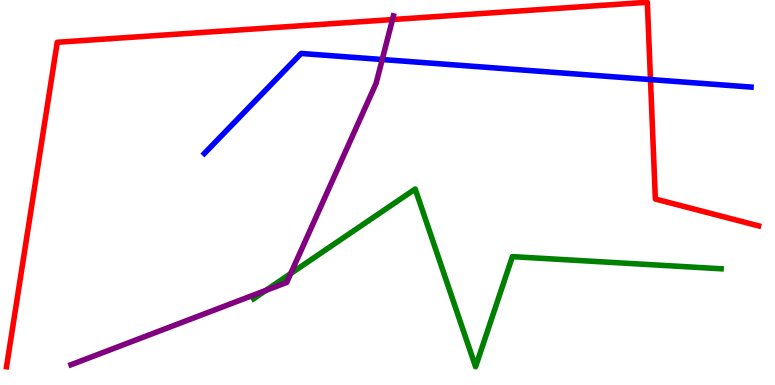[{'lines': ['blue', 'red'], 'intersections': [{'x': 8.39, 'y': 7.93}]}, {'lines': ['green', 'red'], 'intersections': []}, {'lines': ['purple', 'red'], 'intersections': [{'x': 5.06, 'y': 9.49}]}, {'lines': ['blue', 'green'], 'intersections': []}, {'lines': ['blue', 'purple'], 'intersections': [{'x': 4.93, 'y': 8.45}]}, {'lines': ['green', 'purple'], 'intersections': [{'x': 3.43, 'y': 2.46}, {'x': 3.75, 'y': 2.89}]}]